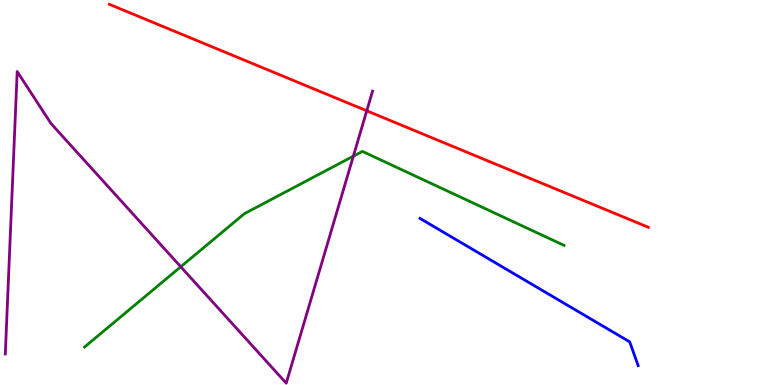[{'lines': ['blue', 'red'], 'intersections': []}, {'lines': ['green', 'red'], 'intersections': []}, {'lines': ['purple', 'red'], 'intersections': [{'x': 4.73, 'y': 7.12}]}, {'lines': ['blue', 'green'], 'intersections': []}, {'lines': ['blue', 'purple'], 'intersections': []}, {'lines': ['green', 'purple'], 'intersections': [{'x': 2.33, 'y': 3.07}, {'x': 4.56, 'y': 5.94}]}]